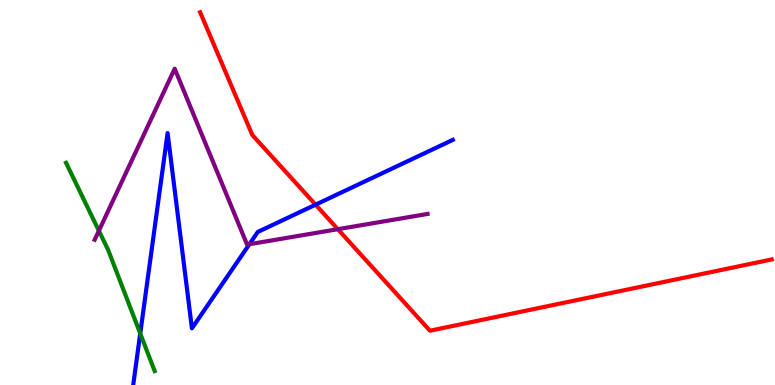[{'lines': ['blue', 'red'], 'intersections': [{'x': 4.07, 'y': 4.68}]}, {'lines': ['green', 'red'], 'intersections': []}, {'lines': ['purple', 'red'], 'intersections': [{'x': 4.36, 'y': 4.05}]}, {'lines': ['blue', 'green'], 'intersections': [{'x': 1.81, 'y': 1.34}]}, {'lines': ['blue', 'purple'], 'intersections': [{'x': 3.22, 'y': 3.66}]}, {'lines': ['green', 'purple'], 'intersections': [{'x': 1.28, 'y': 4.01}]}]